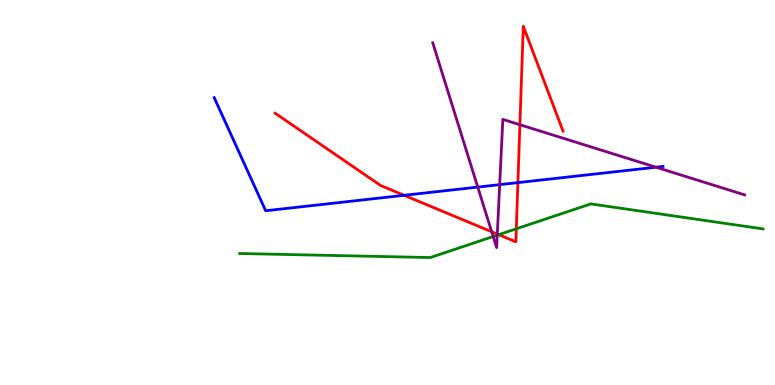[{'lines': ['blue', 'red'], 'intersections': [{'x': 5.21, 'y': 4.93}, {'x': 6.68, 'y': 5.26}]}, {'lines': ['green', 'red'], 'intersections': [{'x': 6.43, 'y': 3.9}, {'x': 6.66, 'y': 4.06}]}, {'lines': ['purple', 'red'], 'intersections': [{'x': 6.34, 'y': 3.98}, {'x': 6.42, 'y': 3.92}, {'x': 6.71, 'y': 6.76}]}, {'lines': ['blue', 'green'], 'intersections': []}, {'lines': ['blue', 'purple'], 'intersections': [{'x': 6.16, 'y': 5.14}, {'x': 6.45, 'y': 5.2}, {'x': 8.46, 'y': 5.66}]}, {'lines': ['green', 'purple'], 'intersections': [{'x': 6.36, 'y': 3.86}, {'x': 6.42, 'y': 3.89}]}]